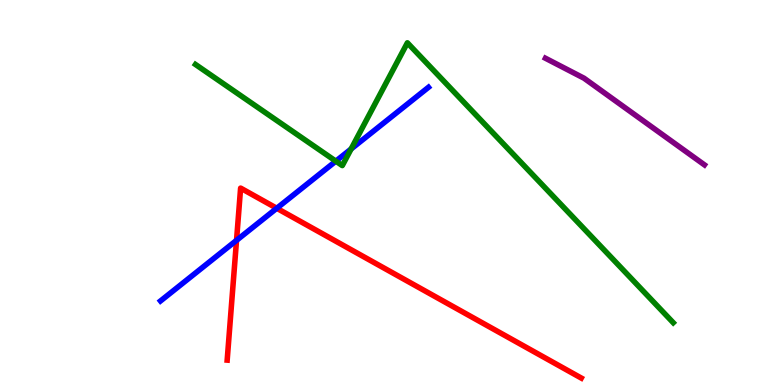[{'lines': ['blue', 'red'], 'intersections': [{'x': 3.05, 'y': 3.76}, {'x': 3.57, 'y': 4.59}]}, {'lines': ['green', 'red'], 'intersections': []}, {'lines': ['purple', 'red'], 'intersections': []}, {'lines': ['blue', 'green'], 'intersections': [{'x': 4.33, 'y': 5.81}, {'x': 4.53, 'y': 6.13}]}, {'lines': ['blue', 'purple'], 'intersections': []}, {'lines': ['green', 'purple'], 'intersections': []}]